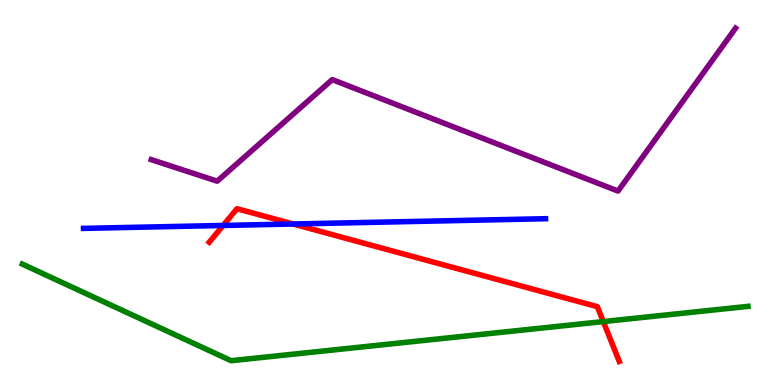[{'lines': ['blue', 'red'], 'intersections': [{'x': 2.88, 'y': 4.14}, {'x': 3.78, 'y': 4.18}]}, {'lines': ['green', 'red'], 'intersections': [{'x': 7.78, 'y': 1.65}]}, {'lines': ['purple', 'red'], 'intersections': []}, {'lines': ['blue', 'green'], 'intersections': []}, {'lines': ['blue', 'purple'], 'intersections': []}, {'lines': ['green', 'purple'], 'intersections': []}]